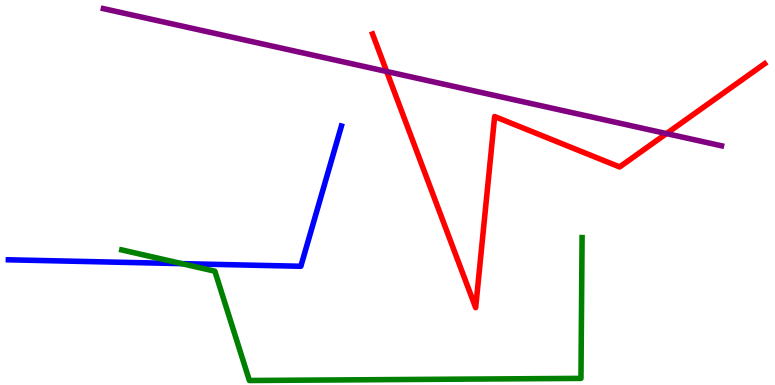[{'lines': ['blue', 'red'], 'intersections': []}, {'lines': ['green', 'red'], 'intersections': []}, {'lines': ['purple', 'red'], 'intersections': [{'x': 4.99, 'y': 8.14}, {'x': 8.6, 'y': 6.53}]}, {'lines': ['blue', 'green'], 'intersections': [{'x': 2.35, 'y': 3.15}]}, {'lines': ['blue', 'purple'], 'intersections': []}, {'lines': ['green', 'purple'], 'intersections': []}]